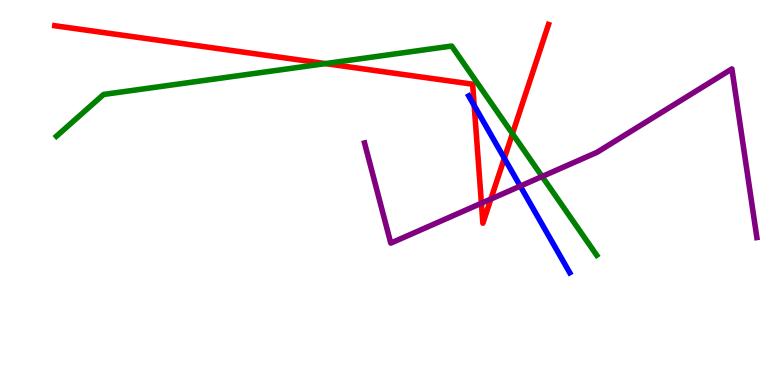[{'lines': ['blue', 'red'], 'intersections': [{'x': 6.12, 'y': 7.26}, {'x': 6.51, 'y': 5.89}]}, {'lines': ['green', 'red'], 'intersections': [{'x': 4.2, 'y': 8.35}, {'x': 6.61, 'y': 6.53}]}, {'lines': ['purple', 'red'], 'intersections': [{'x': 6.21, 'y': 4.72}, {'x': 6.33, 'y': 4.83}]}, {'lines': ['blue', 'green'], 'intersections': []}, {'lines': ['blue', 'purple'], 'intersections': [{'x': 6.71, 'y': 5.17}]}, {'lines': ['green', 'purple'], 'intersections': [{'x': 7.0, 'y': 5.42}]}]